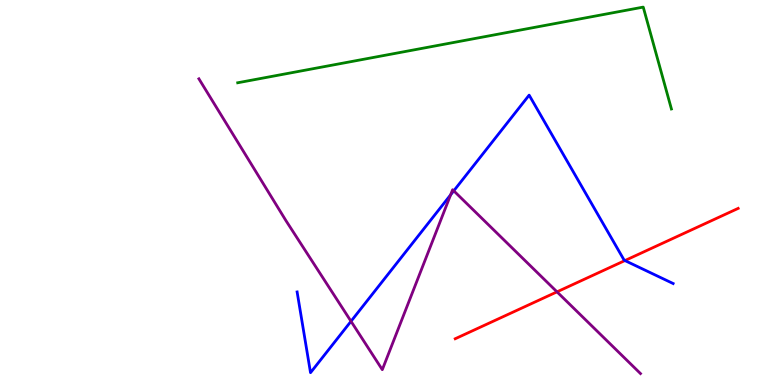[{'lines': ['blue', 'red'], 'intersections': [{'x': 8.06, 'y': 3.23}]}, {'lines': ['green', 'red'], 'intersections': []}, {'lines': ['purple', 'red'], 'intersections': [{'x': 7.19, 'y': 2.42}]}, {'lines': ['blue', 'green'], 'intersections': []}, {'lines': ['blue', 'purple'], 'intersections': [{'x': 4.53, 'y': 1.65}, {'x': 5.81, 'y': 4.94}, {'x': 5.86, 'y': 5.04}]}, {'lines': ['green', 'purple'], 'intersections': []}]